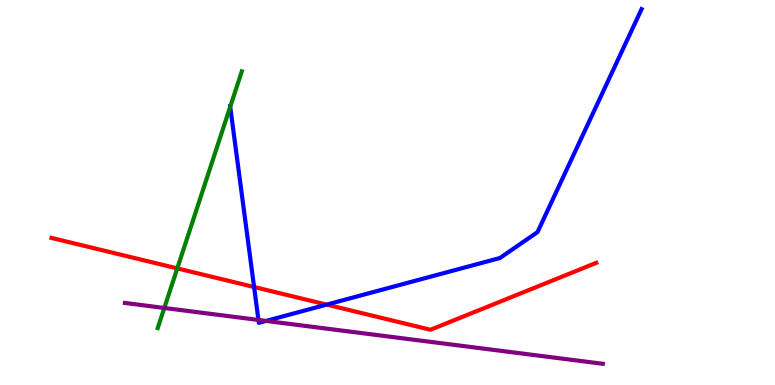[{'lines': ['blue', 'red'], 'intersections': [{'x': 3.28, 'y': 2.55}, {'x': 4.22, 'y': 2.09}]}, {'lines': ['green', 'red'], 'intersections': [{'x': 2.29, 'y': 3.03}]}, {'lines': ['purple', 'red'], 'intersections': []}, {'lines': ['blue', 'green'], 'intersections': [{'x': 2.97, 'y': 7.23}]}, {'lines': ['blue', 'purple'], 'intersections': [{'x': 3.33, 'y': 1.69}, {'x': 3.43, 'y': 1.66}]}, {'lines': ['green', 'purple'], 'intersections': [{'x': 2.12, 'y': 2.0}]}]